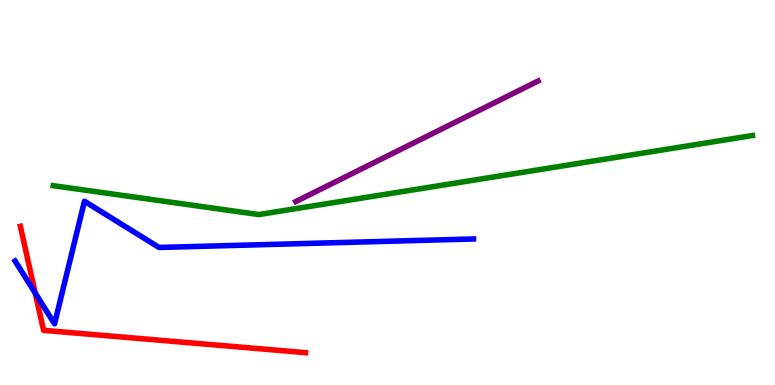[{'lines': ['blue', 'red'], 'intersections': [{'x': 0.455, 'y': 2.39}]}, {'lines': ['green', 'red'], 'intersections': []}, {'lines': ['purple', 'red'], 'intersections': []}, {'lines': ['blue', 'green'], 'intersections': []}, {'lines': ['blue', 'purple'], 'intersections': []}, {'lines': ['green', 'purple'], 'intersections': []}]